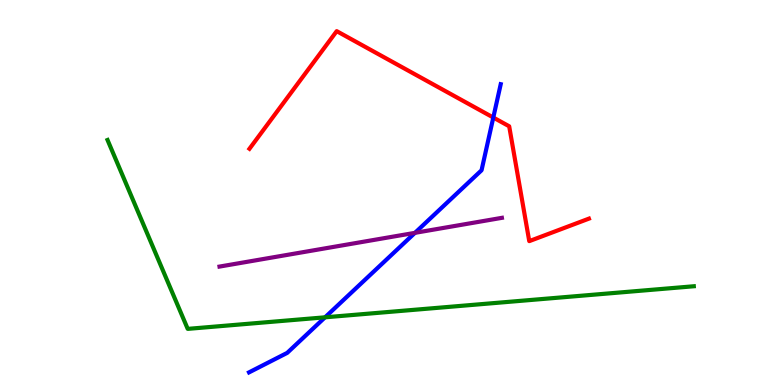[{'lines': ['blue', 'red'], 'intersections': [{'x': 6.37, 'y': 6.95}]}, {'lines': ['green', 'red'], 'intersections': []}, {'lines': ['purple', 'red'], 'intersections': []}, {'lines': ['blue', 'green'], 'intersections': [{'x': 4.19, 'y': 1.76}]}, {'lines': ['blue', 'purple'], 'intersections': [{'x': 5.35, 'y': 3.95}]}, {'lines': ['green', 'purple'], 'intersections': []}]